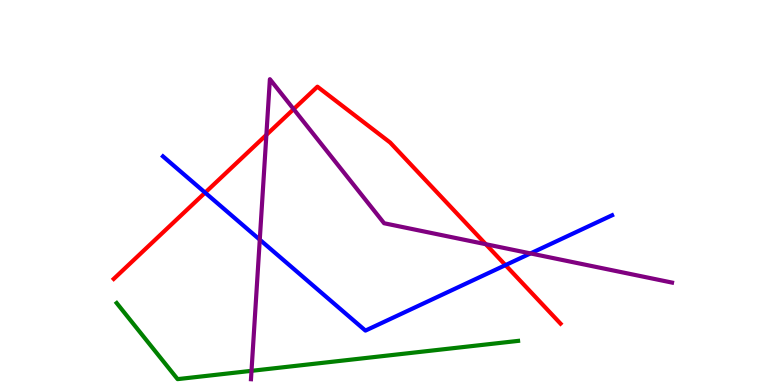[{'lines': ['blue', 'red'], 'intersections': [{'x': 2.65, 'y': 5.0}, {'x': 6.52, 'y': 3.11}]}, {'lines': ['green', 'red'], 'intersections': []}, {'lines': ['purple', 'red'], 'intersections': [{'x': 3.44, 'y': 6.5}, {'x': 3.79, 'y': 7.17}, {'x': 6.27, 'y': 3.66}]}, {'lines': ['blue', 'green'], 'intersections': []}, {'lines': ['blue', 'purple'], 'intersections': [{'x': 3.35, 'y': 3.77}, {'x': 6.85, 'y': 3.42}]}, {'lines': ['green', 'purple'], 'intersections': [{'x': 3.25, 'y': 0.368}]}]